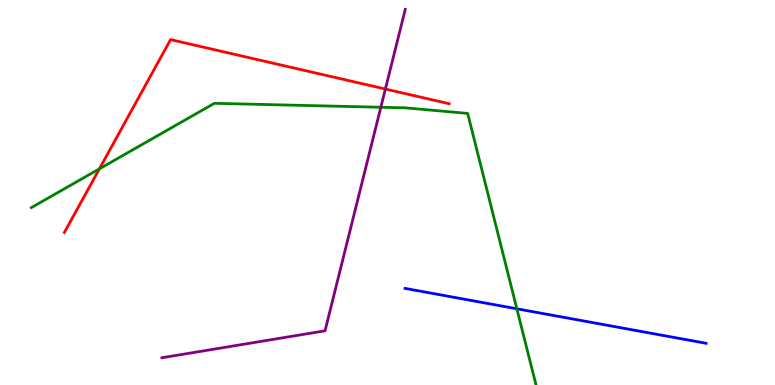[{'lines': ['blue', 'red'], 'intersections': []}, {'lines': ['green', 'red'], 'intersections': [{'x': 1.28, 'y': 5.61}]}, {'lines': ['purple', 'red'], 'intersections': [{'x': 4.97, 'y': 7.69}]}, {'lines': ['blue', 'green'], 'intersections': [{'x': 6.67, 'y': 1.98}]}, {'lines': ['blue', 'purple'], 'intersections': []}, {'lines': ['green', 'purple'], 'intersections': [{'x': 4.91, 'y': 7.21}]}]